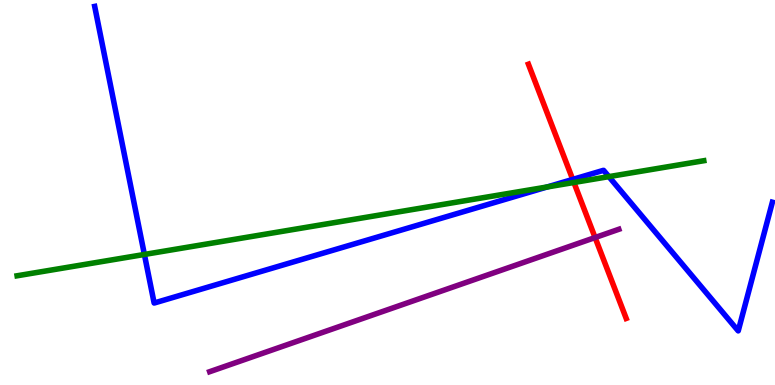[{'lines': ['blue', 'red'], 'intersections': [{'x': 7.39, 'y': 5.34}]}, {'lines': ['green', 'red'], 'intersections': [{'x': 7.41, 'y': 5.26}]}, {'lines': ['purple', 'red'], 'intersections': [{'x': 7.68, 'y': 3.83}]}, {'lines': ['blue', 'green'], 'intersections': [{'x': 1.86, 'y': 3.39}, {'x': 7.06, 'y': 5.14}, {'x': 7.86, 'y': 5.41}]}, {'lines': ['blue', 'purple'], 'intersections': []}, {'lines': ['green', 'purple'], 'intersections': []}]